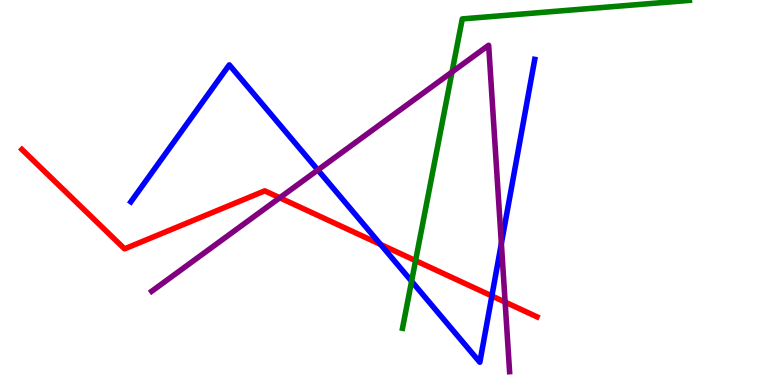[{'lines': ['blue', 'red'], 'intersections': [{'x': 4.91, 'y': 3.65}, {'x': 6.35, 'y': 2.31}]}, {'lines': ['green', 'red'], 'intersections': [{'x': 5.36, 'y': 3.23}]}, {'lines': ['purple', 'red'], 'intersections': [{'x': 3.61, 'y': 4.86}, {'x': 6.52, 'y': 2.15}]}, {'lines': ['blue', 'green'], 'intersections': [{'x': 5.31, 'y': 2.7}]}, {'lines': ['blue', 'purple'], 'intersections': [{'x': 4.1, 'y': 5.59}, {'x': 6.47, 'y': 3.67}]}, {'lines': ['green', 'purple'], 'intersections': [{'x': 5.83, 'y': 8.13}]}]